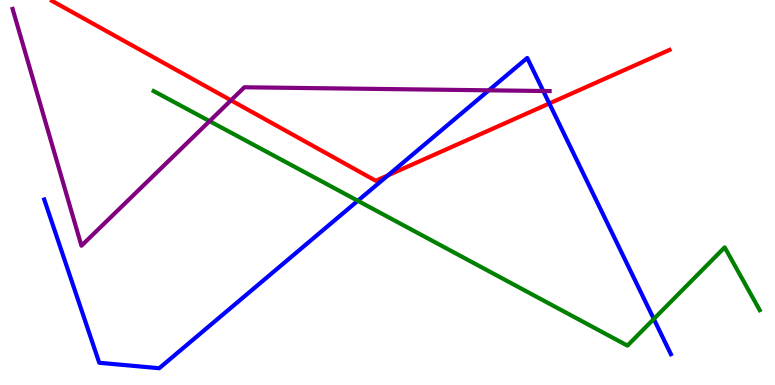[{'lines': ['blue', 'red'], 'intersections': [{'x': 5.01, 'y': 5.45}, {'x': 7.09, 'y': 7.31}]}, {'lines': ['green', 'red'], 'intersections': []}, {'lines': ['purple', 'red'], 'intersections': [{'x': 2.98, 'y': 7.39}]}, {'lines': ['blue', 'green'], 'intersections': [{'x': 4.62, 'y': 4.78}, {'x': 8.44, 'y': 1.71}]}, {'lines': ['blue', 'purple'], 'intersections': [{'x': 6.31, 'y': 7.65}, {'x': 7.01, 'y': 7.64}]}, {'lines': ['green', 'purple'], 'intersections': [{'x': 2.7, 'y': 6.85}]}]